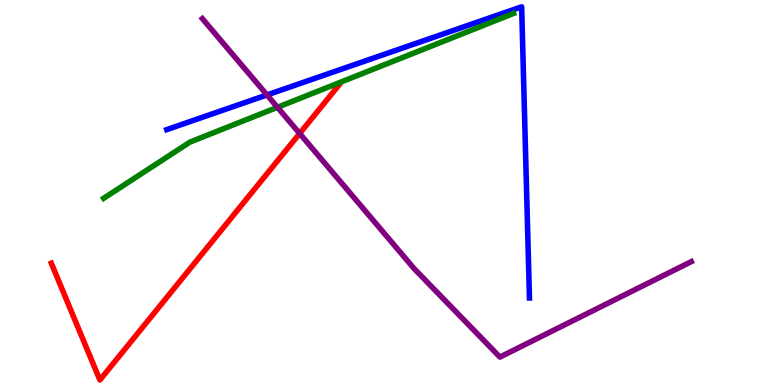[{'lines': ['blue', 'red'], 'intersections': []}, {'lines': ['green', 'red'], 'intersections': []}, {'lines': ['purple', 'red'], 'intersections': [{'x': 3.87, 'y': 6.53}]}, {'lines': ['blue', 'green'], 'intersections': []}, {'lines': ['blue', 'purple'], 'intersections': [{'x': 3.45, 'y': 7.53}]}, {'lines': ['green', 'purple'], 'intersections': [{'x': 3.58, 'y': 7.21}]}]